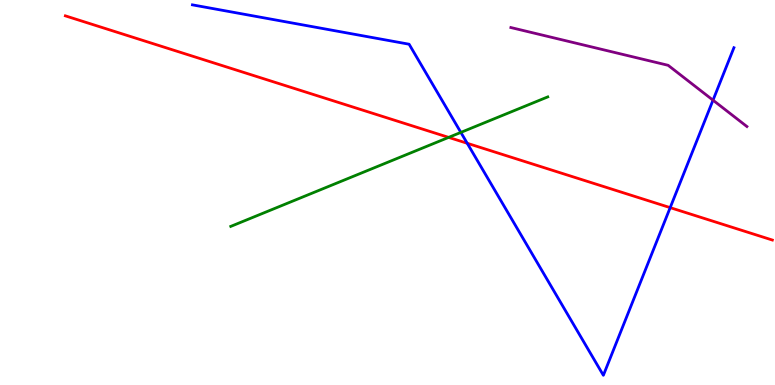[{'lines': ['blue', 'red'], 'intersections': [{'x': 6.03, 'y': 6.28}, {'x': 8.65, 'y': 4.61}]}, {'lines': ['green', 'red'], 'intersections': [{'x': 5.79, 'y': 6.43}]}, {'lines': ['purple', 'red'], 'intersections': []}, {'lines': ['blue', 'green'], 'intersections': [{'x': 5.95, 'y': 6.56}]}, {'lines': ['blue', 'purple'], 'intersections': [{'x': 9.2, 'y': 7.4}]}, {'lines': ['green', 'purple'], 'intersections': []}]